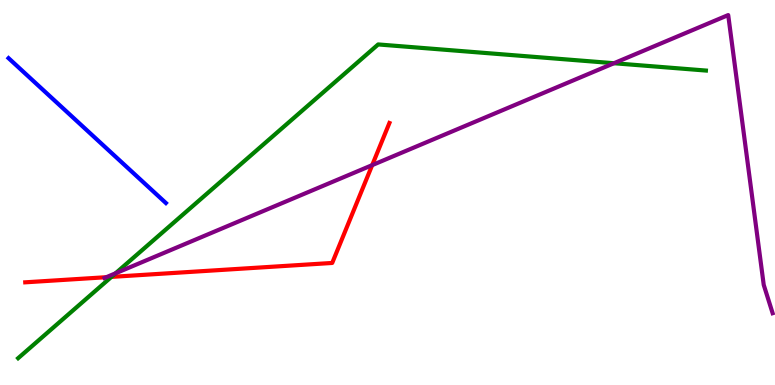[{'lines': ['blue', 'red'], 'intersections': []}, {'lines': ['green', 'red'], 'intersections': [{'x': 1.44, 'y': 2.81}]}, {'lines': ['purple', 'red'], 'intersections': [{'x': 1.37, 'y': 2.8}, {'x': 4.8, 'y': 5.71}]}, {'lines': ['blue', 'green'], 'intersections': []}, {'lines': ['blue', 'purple'], 'intersections': []}, {'lines': ['green', 'purple'], 'intersections': [{'x': 1.49, 'y': 2.9}, {'x': 7.92, 'y': 8.36}]}]